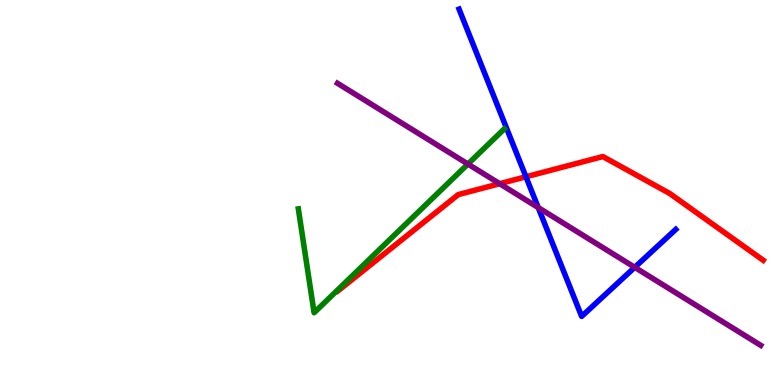[{'lines': ['blue', 'red'], 'intersections': [{'x': 6.79, 'y': 5.41}]}, {'lines': ['green', 'red'], 'intersections': []}, {'lines': ['purple', 'red'], 'intersections': [{'x': 6.45, 'y': 5.23}]}, {'lines': ['blue', 'green'], 'intersections': []}, {'lines': ['blue', 'purple'], 'intersections': [{'x': 6.94, 'y': 4.61}, {'x': 8.19, 'y': 3.06}]}, {'lines': ['green', 'purple'], 'intersections': [{'x': 6.04, 'y': 5.74}]}]